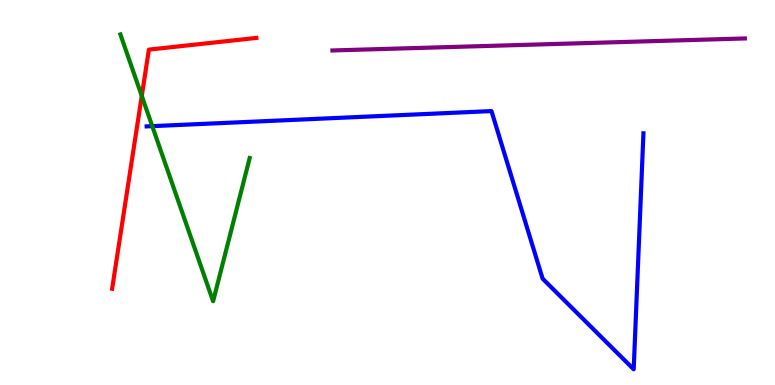[{'lines': ['blue', 'red'], 'intersections': []}, {'lines': ['green', 'red'], 'intersections': [{'x': 1.83, 'y': 7.51}]}, {'lines': ['purple', 'red'], 'intersections': []}, {'lines': ['blue', 'green'], 'intersections': [{'x': 1.96, 'y': 6.72}]}, {'lines': ['blue', 'purple'], 'intersections': []}, {'lines': ['green', 'purple'], 'intersections': []}]